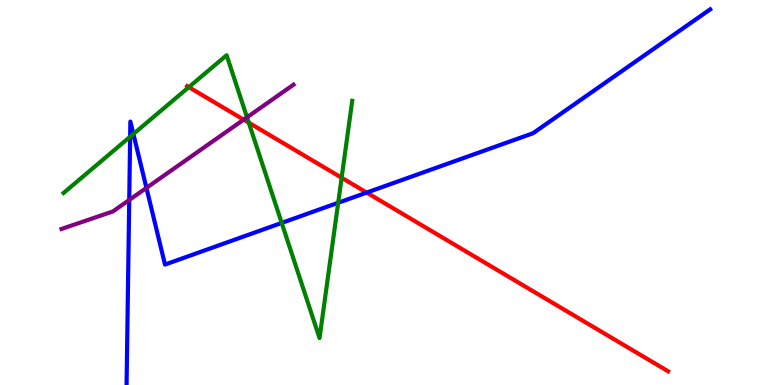[{'lines': ['blue', 'red'], 'intersections': [{'x': 4.73, 'y': 5.0}]}, {'lines': ['green', 'red'], 'intersections': [{'x': 2.44, 'y': 7.74}, {'x': 3.21, 'y': 6.81}, {'x': 4.41, 'y': 5.38}]}, {'lines': ['purple', 'red'], 'intersections': [{'x': 3.14, 'y': 6.89}]}, {'lines': ['blue', 'green'], 'intersections': [{'x': 1.68, 'y': 6.45}, {'x': 1.72, 'y': 6.52}, {'x': 3.63, 'y': 4.21}, {'x': 4.36, 'y': 4.73}]}, {'lines': ['blue', 'purple'], 'intersections': [{'x': 1.67, 'y': 4.81}, {'x': 1.89, 'y': 5.12}]}, {'lines': ['green', 'purple'], 'intersections': [{'x': 3.19, 'y': 6.95}]}]